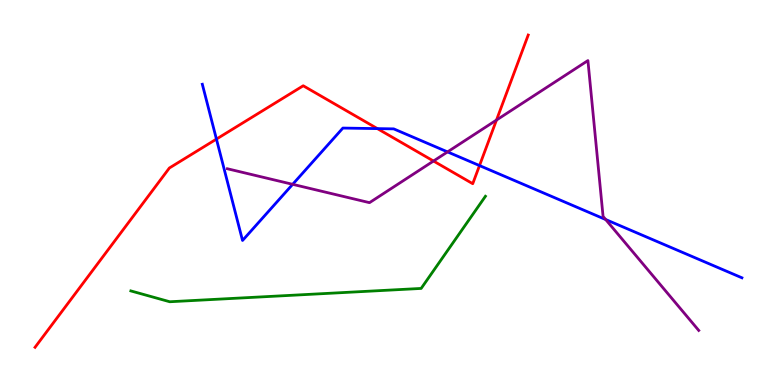[{'lines': ['blue', 'red'], 'intersections': [{'x': 2.79, 'y': 6.39}, {'x': 4.87, 'y': 6.66}, {'x': 6.19, 'y': 5.7}]}, {'lines': ['green', 'red'], 'intersections': []}, {'lines': ['purple', 'red'], 'intersections': [{'x': 5.59, 'y': 5.82}, {'x': 6.41, 'y': 6.88}]}, {'lines': ['blue', 'green'], 'intersections': []}, {'lines': ['blue', 'purple'], 'intersections': [{'x': 3.78, 'y': 5.21}, {'x': 5.77, 'y': 6.05}, {'x': 7.82, 'y': 4.3}]}, {'lines': ['green', 'purple'], 'intersections': []}]